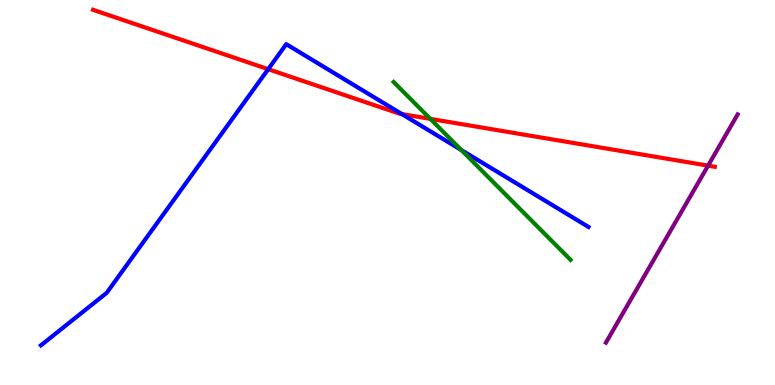[{'lines': ['blue', 'red'], 'intersections': [{'x': 3.46, 'y': 8.2}, {'x': 5.19, 'y': 7.04}]}, {'lines': ['green', 'red'], 'intersections': [{'x': 5.55, 'y': 6.91}]}, {'lines': ['purple', 'red'], 'intersections': [{'x': 9.14, 'y': 5.7}]}, {'lines': ['blue', 'green'], 'intersections': [{'x': 5.95, 'y': 6.1}]}, {'lines': ['blue', 'purple'], 'intersections': []}, {'lines': ['green', 'purple'], 'intersections': []}]